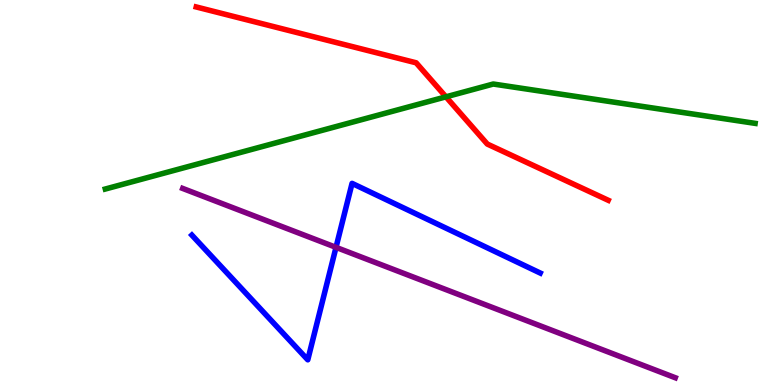[{'lines': ['blue', 'red'], 'intersections': []}, {'lines': ['green', 'red'], 'intersections': [{'x': 5.75, 'y': 7.48}]}, {'lines': ['purple', 'red'], 'intersections': []}, {'lines': ['blue', 'green'], 'intersections': []}, {'lines': ['blue', 'purple'], 'intersections': [{'x': 4.34, 'y': 3.58}]}, {'lines': ['green', 'purple'], 'intersections': []}]